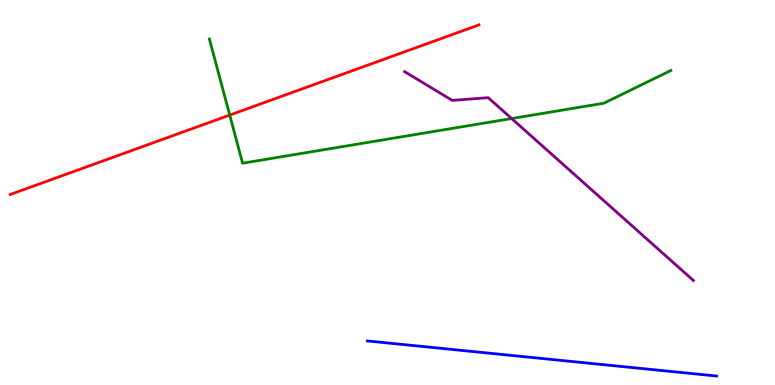[{'lines': ['blue', 'red'], 'intersections': []}, {'lines': ['green', 'red'], 'intersections': [{'x': 2.96, 'y': 7.01}]}, {'lines': ['purple', 'red'], 'intersections': []}, {'lines': ['blue', 'green'], 'intersections': []}, {'lines': ['blue', 'purple'], 'intersections': []}, {'lines': ['green', 'purple'], 'intersections': [{'x': 6.6, 'y': 6.92}]}]